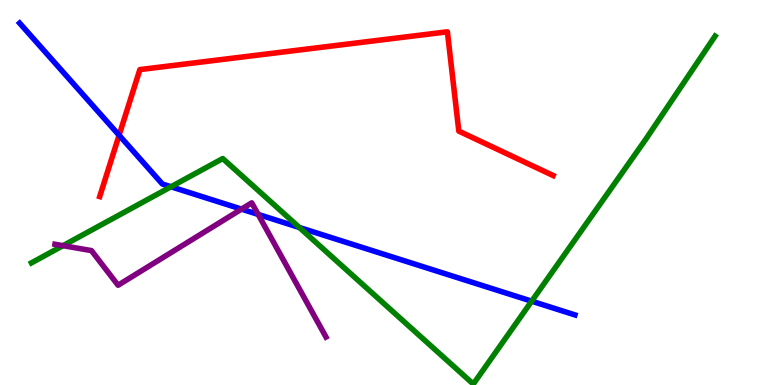[{'lines': ['blue', 'red'], 'intersections': [{'x': 1.54, 'y': 6.49}]}, {'lines': ['green', 'red'], 'intersections': []}, {'lines': ['purple', 'red'], 'intersections': []}, {'lines': ['blue', 'green'], 'intersections': [{'x': 2.21, 'y': 5.15}, {'x': 3.86, 'y': 4.09}, {'x': 6.86, 'y': 2.18}]}, {'lines': ['blue', 'purple'], 'intersections': [{'x': 3.12, 'y': 4.57}, {'x': 3.33, 'y': 4.43}]}, {'lines': ['green', 'purple'], 'intersections': [{'x': 0.813, 'y': 3.62}]}]